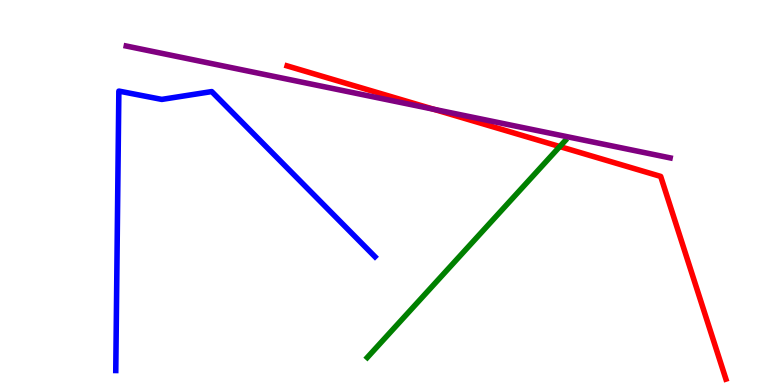[{'lines': ['blue', 'red'], 'intersections': []}, {'lines': ['green', 'red'], 'intersections': [{'x': 7.22, 'y': 6.19}]}, {'lines': ['purple', 'red'], 'intersections': [{'x': 5.6, 'y': 7.16}]}, {'lines': ['blue', 'green'], 'intersections': []}, {'lines': ['blue', 'purple'], 'intersections': []}, {'lines': ['green', 'purple'], 'intersections': []}]